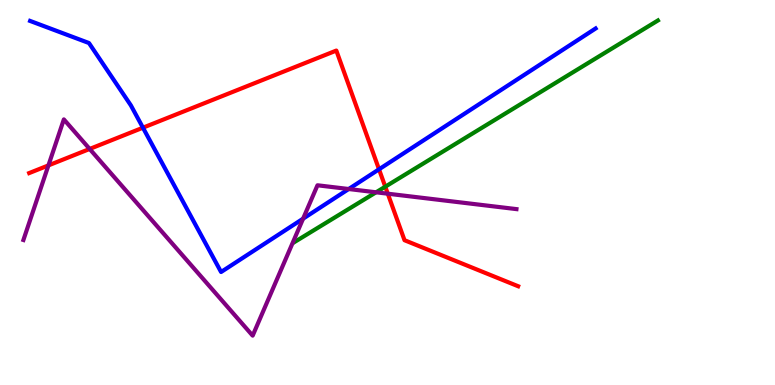[{'lines': ['blue', 'red'], 'intersections': [{'x': 1.84, 'y': 6.68}, {'x': 4.89, 'y': 5.6}]}, {'lines': ['green', 'red'], 'intersections': [{'x': 4.97, 'y': 5.15}]}, {'lines': ['purple', 'red'], 'intersections': [{'x': 0.625, 'y': 5.7}, {'x': 1.16, 'y': 6.13}, {'x': 5.0, 'y': 4.97}]}, {'lines': ['blue', 'green'], 'intersections': []}, {'lines': ['blue', 'purple'], 'intersections': [{'x': 3.91, 'y': 4.32}, {'x': 4.5, 'y': 5.09}]}, {'lines': ['green', 'purple'], 'intersections': [{'x': 4.85, 'y': 5.01}]}]